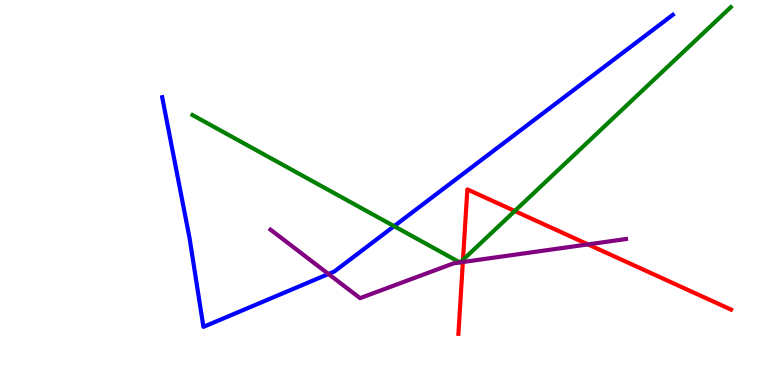[{'lines': ['blue', 'red'], 'intersections': []}, {'lines': ['green', 'red'], 'intersections': [{'x': 5.97, 'y': 3.25}, {'x': 6.64, 'y': 4.52}]}, {'lines': ['purple', 'red'], 'intersections': [{'x': 5.97, 'y': 3.19}, {'x': 7.59, 'y': 3.65}]}, {'lines': ['blue', 'green'], 'intersections': [{'x': 5.09, 'y': 4.13}]}, {'lines': ['blue', 'purple'], 'intersections': [{'x': 4.24, 'y': 2.88}]}, {'lines': ['green', 'purple'], 'intersections': [{'x': 5.93, 'y': 3.18}, {'x': 5.94, 'y': 3.18}]}]